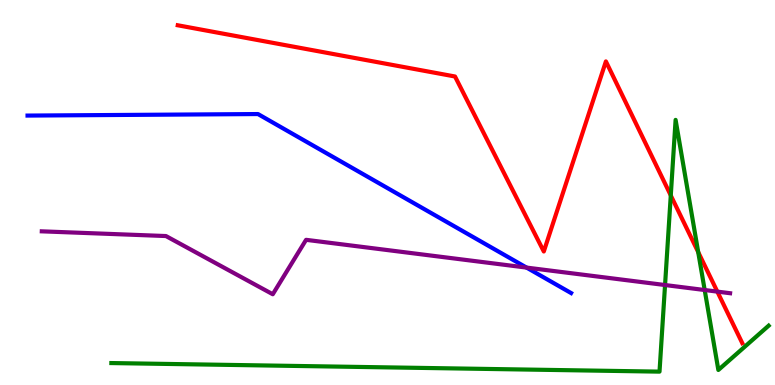[{'lines': ['blue', 'red'], 'intersections': []}, {'lines': ['green', 'red'], 'intersections': [{'x': 8.66, 'y': 4.92}, {'x': 9.01, 'y': 3.45}]}, {'lines': ['purple', 'red'], 'intersections': [{'x': 9.26, 'y': 2.43}]}, {'lines': ['blue', 'green'], 'intersections': []}, {'lines': ['blue', 'purple'], 'intersections': [{'x': 6.79, 'y': 3.05}]}, {'lines': ['green', 'purple'], 'intersections': [{'x': 8.58, 'y': 2.6}, {'x': 9.09, 'y': 2.47}]}]